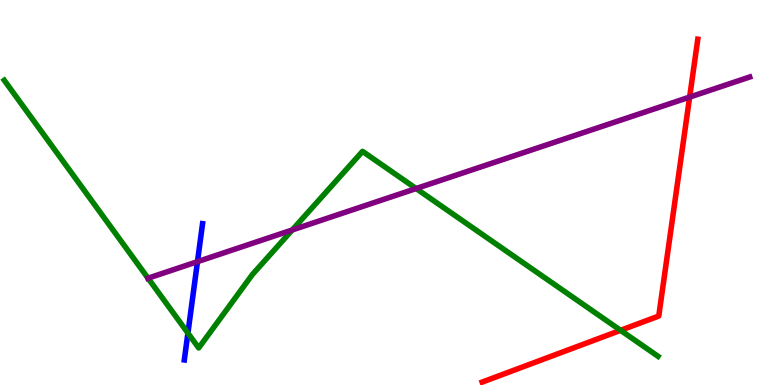[{'lines': ['blue', 'red'], 'intersections': []}, {'lines': ['green', 'red'], 'intersections': [{'x': 8.01, 'y': 1.42}]}, {'lines': ['purple', 'red'], 'intersections': [{'x': 8.9, 'y': 7.48}]}, {'lines': ['blue', 'green'], 'intersections': [{'x': 2.42, 'y': 1.35}]}, {'lines': ['blue', 'purple'], 'intersections': [{'x': 2.55, 'y': 3.2}]}, {'lines': ['green', 'purple'], 'intersections': [{'x': 1.91, 'y': 2.77}, {'x': 3.77, 'y': 4.03}, {'x': 5.37, 'y': 5.1}]}]